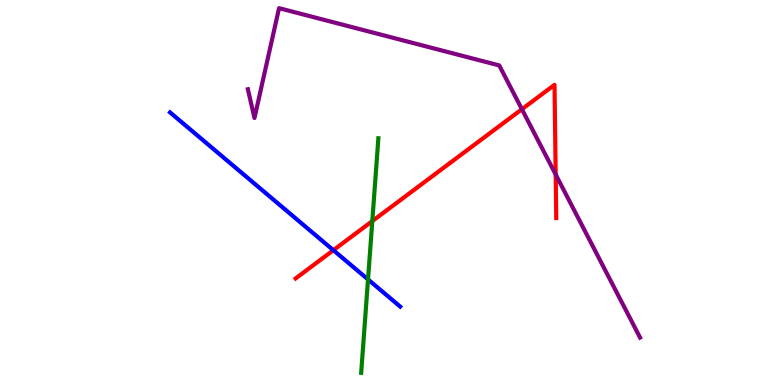[{'lines': ['blue', 'red'], 'intersections': [{'x': 4.3, 'y': 3.5}]}, {'lines': ['green', 'red'], 'intersections': [{'x': 4.8, 'y': 4.26}]}, {'lines': ['purple', 'red'], 'intersections': [{'x': 6.73, 'y': 7.16}, {'x': 7.17, 'y': 5.47}]}, {'lines': ['blue', 'green'], 'intersections': [{'x': 4.75, 'y': 2.74}]}, {'lines': ['blue', 'purple'], 'intersections': []}, {'lines': ['green', 'purple'], 'intersections': []}]